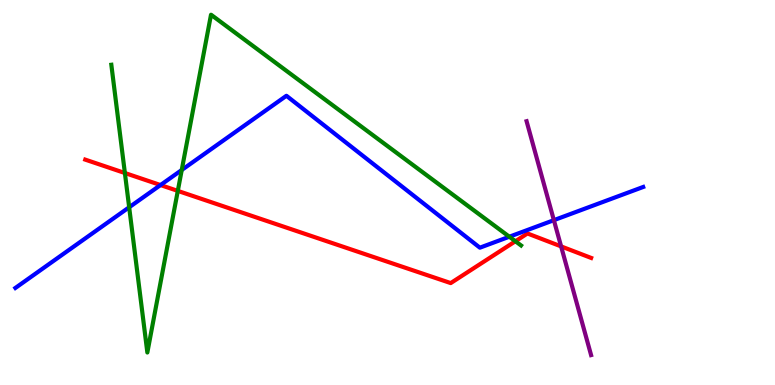[{'lines': ['blue', 'red'], 'intersections': [{'x': 2.07, 'y': 5.19}]}, {'lines': ['green', 'red'], 'intersections': [{'x': 1.61, 'y': 5.51}, {'x': 2.29, 'y': 5.04}, {'x': 6.65, 'y': 3.73}]}, {'lines': ['purple', 'red'], 'intersections': [{'x': 7.24, 'y': 3.6}]}, {'lines': ['blue', 'green'], 'intersections': [{'x': 1.67, 'y': 4.62}, {'x': 2.35, 'y': 5.58}, {'x': 6.57, 'y': 3.85}]}, {'lines': ['blue', 'purple'], 'intersections': [{'x': 7.15, 'y': 4.28}]}, {'lines': ['green', 'purple'], 'intersections': []}]